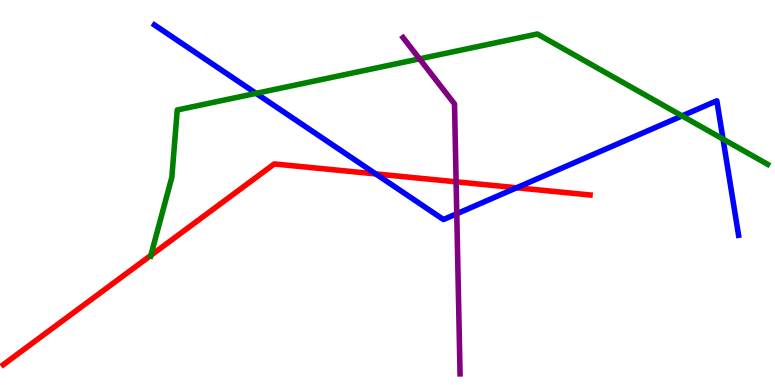[{'lines': ['blue', 'red'], 'intersections': [{'x': 4.85, 'y': 5.48}, {'x': 6.67, 'y': 5.12}]}, {'lines': ['green', 'red'], 'intersections': [{'x': 1.95, 'y': 3.37}]}, {'lines': ['purple', 'red'], 'intersections': [{'x': 5.89, 'y': 5.28}]}, {'lines': ['blue', 'green'], 'intersections': [{'x': 3.3, 'y': 7.58}, {'x': 8.8, 'y': 6.99}, {'x': 9.33, 'y': 6.39}]}, {'lines': ['blue', 'purple'], 'intersections': [{'x': 5.89, 'y': 4.45}]}, {'lines': ['green', 'purple'], 'intersections': [{'x': 5.41, 'y': 8.47}]}]